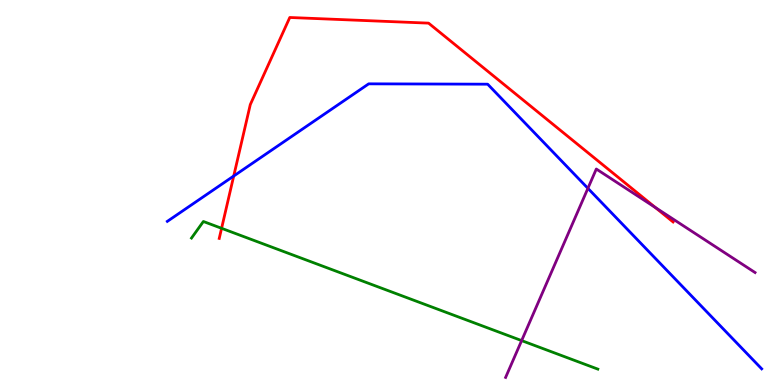[{'lines': ['blue', 'red'], 'intersections': [{'x': 3.02, 'y': 5.43}]}, {'lines': ['green', 'red'], 'intersections': [{'x': 2.86, 'y': 4.07}]}, {'lines': ['purple', 'red'], 'intersections': [{'x': 8.46, 'y': 4.61}]}, {'lines': ['blue', 'green'], 'intersections': []}, {'lines': ['blue', 'purple'], 'intersections': [{'x': 7.59, 'y': 5.11}]}, {'lines': ['green', 'purple'], 'intersections': [{'x': 6.73, 'y': 1.15}]}]